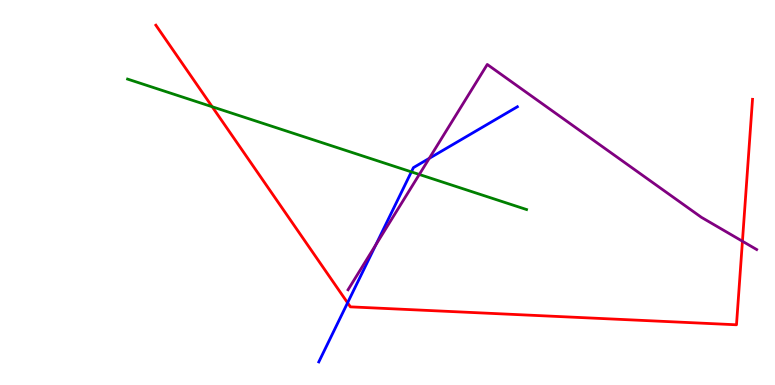[{'lines': ['blue', 'red'], 'intersections': [{'x': 4.49, 'y': 2.13}]}, {'lines': ['green', 'red'], 'intersections': [{'x': 2.74, 'y': 7.23}]}, {'lines': ['purple', 'red'], 'intersections': [{'x': 9.58, 'y': 3.73}]}, {'lines': ['blue', 'green'], 'intersections': [{'x': 5.31, 'y': 5.54}]}, {'lines': ['blue', 'purple'], 'intersections': [{'x': 4.85, 'y': 3.64}, {'x': 5.54, 'y': 5.89}]}, {'lines': ['green', 'purple'], 'intersections': [{'x': 5.41, 'y': 5.47}]}]